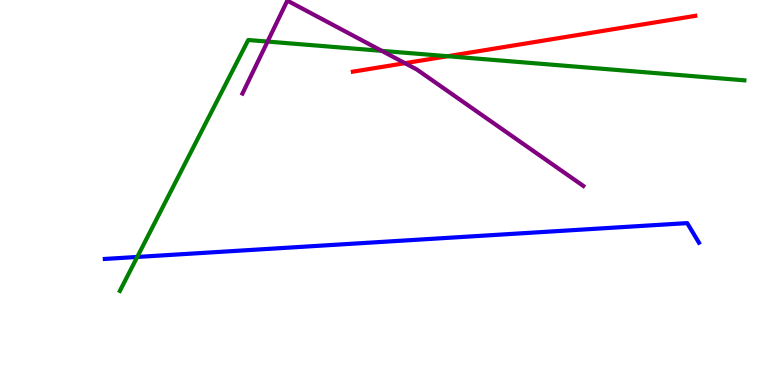[{'lines': ['blue', 'red'], 'intersections': []}, {'lines': ['green', 'red'], 'intersections': [{'x': 5.78, 'y': 8.54}]}, {'lines': ['purple', 'red'], 'intersections': [{'x': 5.23, 'y': 8.36}]}, {'lines': ['blue', 'green'], 'intersections': [{'x': 1.77, 'y': 3.33}]}, {'lines': ['blue', 'purple'], 'intersections': []}, {'lines': ['green', 'purple'], 'intersections': [{'x': 3.45, 'y': 8.92}, {'x': 4.93, 'y': 8.68}]}]